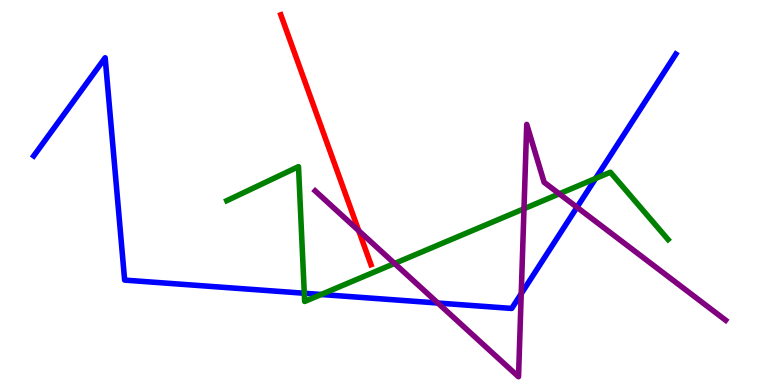[{'lines': ['blue', 'red'], 'intersections': []}, {'lines': ['green', 'red'], 'intersections': []}, {'lines': ['purple', 'red'], 'intersections': [{'x': 4.63, 'y': 4.01}]}, {'lines': ['blue', 'green'], 'intersections': [{'x': 3.93, 'y': 2.38}, {'x': 4.14, 'y': 2.35}, {'x': 7.68, 'y': 5.36}]}, {'lines': ['blue', 'purple'], 'intersections': [{'x': 5.65, 'y': 2.13}, {'x': 6.73, 'y': 2.37}, {'x': 7.45, 'y': 4.62}]}, {'lines': ['green', 'purple'], 'intersections': [{'x': 5.09, 'y': 3.16}, {'x': 6.76, 'y': 4.58}, {'x': 7.22, 'y': 4.97}]}]